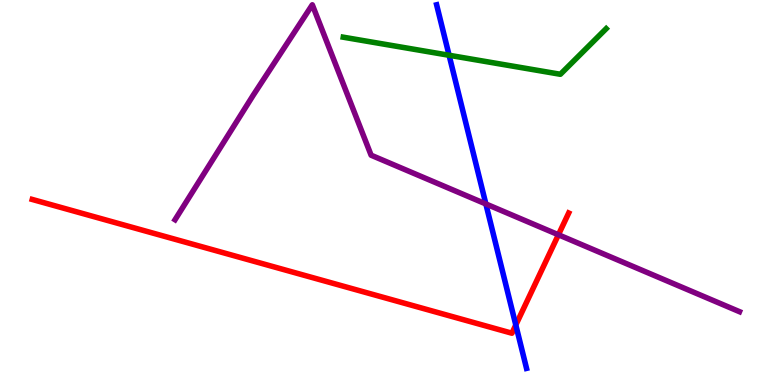[{'lines': ['blue', 'red'], 'intersections': [{'x': 6.66, 'y': 1.56}]}, {'lines': ['green', 'red'], 'intersections': []}, {'lines': ['purple', 'red'], 'intersections': [{'x': 7.21, 'y': 3.9}]}, {'lines': ['blue', 'green'], 'intersections': [{'x': 5.79, 'y': 8.56}]}, {'lines': ['blue', 'purple'], 'intersections': [{'x': 6.27, 'y': 4.7}]}, {'lines': ['green', 'purple'], 'intersections': []}]